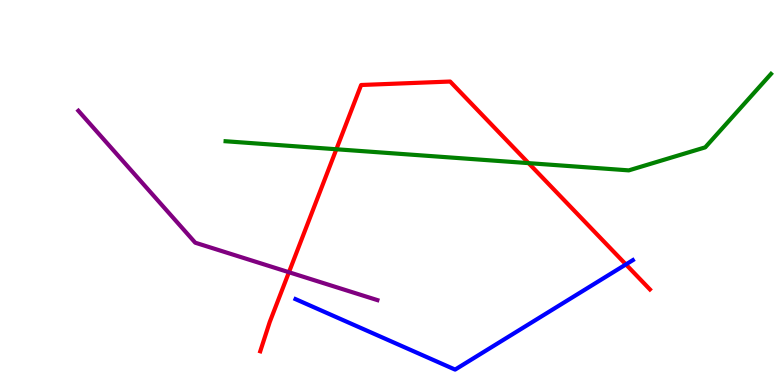[{'lines': ['blue', 'red'], 'intersections': [{'x': 8.08, 'y': 3.13}]}, {'lines': ['green', 'red'], 'intersections': [{'x': 4.34, 'y': 6.12}, {'x': 6.82, 'y': 5.76}]}, {'lines': ['purple', 'red'], 'intersections': [{'x': 3.73, 'y': 2.93}]}, {'lines': ['blue', 'green'], 'intersections': []}, {'lines': ['blue', 'purple'], 'intersections': []}, {'lines': ['green', 'purple'], 'intersections': []}]